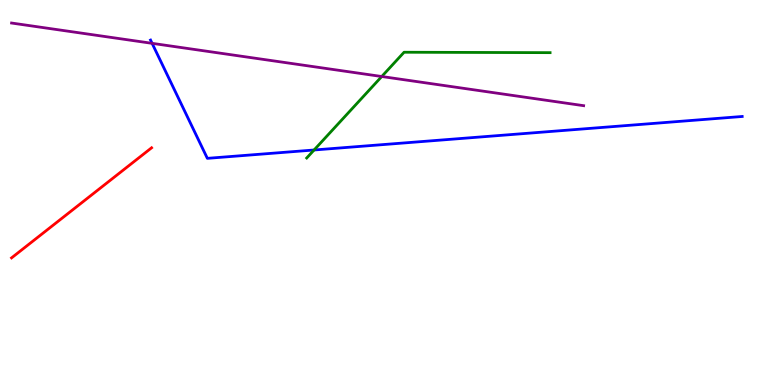[{'lines': ['blue', 'red'], 'intersections': []}, {'lines': ['green', 'red'], 'intersections': []}, {'lines': ['purple', 'red'], 'intersections': []}, {'lines': ['blue', 'green'], 'intersections': [{'x': 4.05, 'y': 6.1}]}, {'lines': ['blue', 'purple'], 'intersections': [{'x': 1.96, 'y': 8.87}]}, {'lines': ['green', 'purple'], 'intersections': [{'x': 4.93, 'y': 8.01}]}]